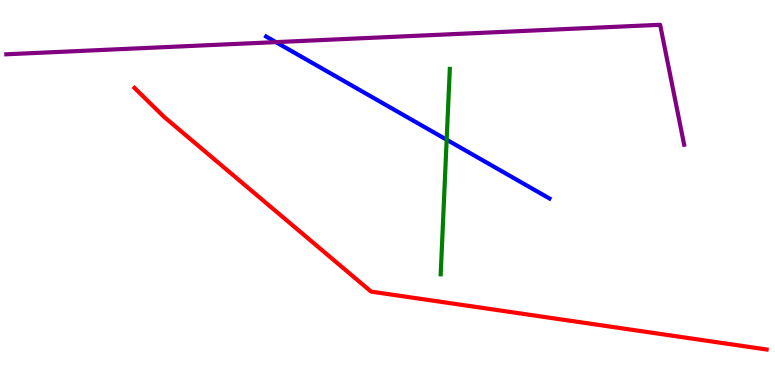[{'lines': ['blue', 'red'], 'intersections': []}, {'lines': ['green', 'red'], 'intersections': []}, {'lines': ['purple', 'red'], 'intersections': []}, {'lines': ['blue', 'green'], 'intersections': [{'x': 5.76, 'y': 6.37}]}, {'lines': ['blue', 'purple'], 'intersections': [{'x': 3.56, 'y': 8.91}]}, {'lines': ['green', 'purple'], 'intersections': []}]